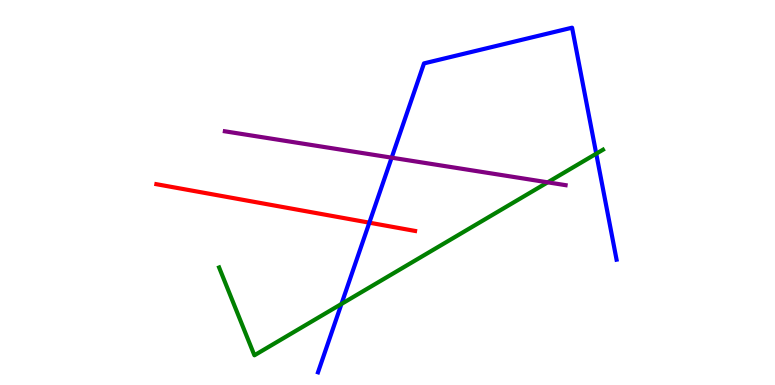[{'lines': ['blue', 'red'], 'intersections': [{'x': 4.77, 'y': 4.22}]}, {'lines': ['green', 'red'], 'intersections': []}, {'lines': ['purple', 'red'], 'intersections': []}, {'lines': ['blue', 'green'], 'intersections': [{'x': 4.41, 'y': 2.11}, {'x': 7.69, 'y': 6.01}]}, {'lines': ['blue', 'purple'], 'intersections': [{'x': 5.05, 'y': 5.9}]}, {'lines': ['green', 'purple'], 'intersections': [{'x': 7.07, 'y': 5.26}]}]